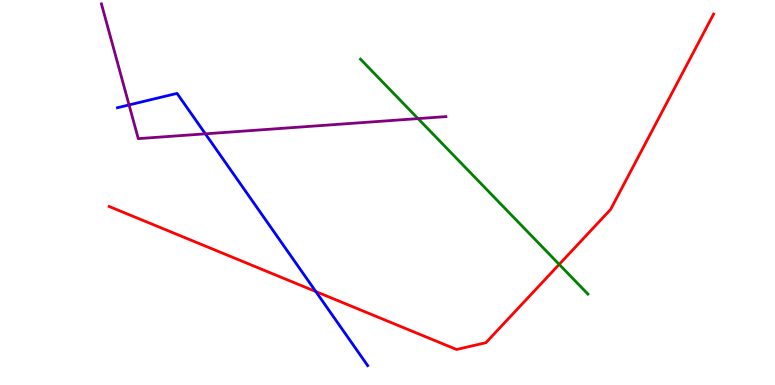[{'lines': ['blue', 'red'], 'intersections': [{'x': 4.08, 'y': 2.43}]}, {'lines': ['green', 'red'], 'intersections': [{'x': 7.22, 'y': 3.13}]}, {'lines': ['purple', 'red'], 'intersections': []}, {'lines': ['blue', 'green'], 'intersections': []}, {'lines': ['blue', 'purple'], 'intersections': [{'x': 1.67, 'y': 7.27}, {'x': 2.65, 'y': 6.52}]}, {'lines': ['green', 'purple'], 'intersections': [{'x': 5.39, 'y': 6.92}]}]